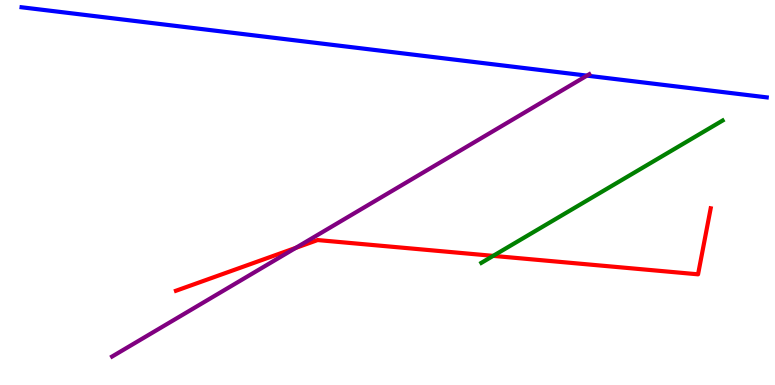[{'lines': ['blue', 'red'], 'intersections': []}, {'lines': ['green', 'red'], 'intersections': [{'x': 6.36, 'y': 3.35}]}, {'lines': ['purple', 'red'], 'intersections': [{'x': 3.82, 'y': 3.56}]}, {'lines': ['blue', 'green'], 'intersections': []}, {'lines': ['blue', 'purple'], 'intersections': [{'x': 7.57, 'y': 8.04}]}, {'lines': ['green', 'purple'], 'intersections': []}]